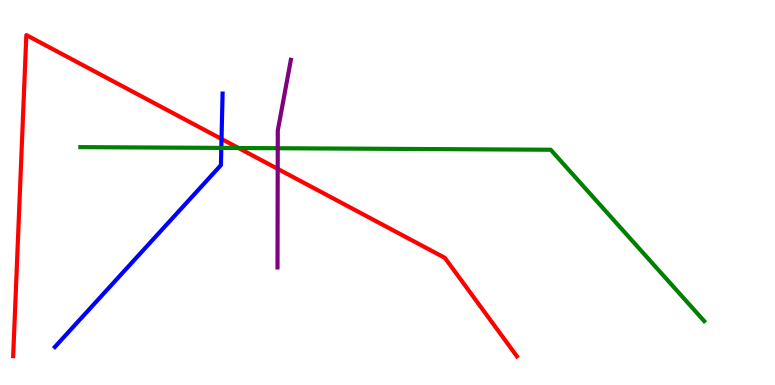[{'lines': ['blue', 'red'], 'intersections': [{'x': 2.86, 'y': 6.39}]}, {'lines': ['green', 'red'], 'intersections': [{'x': 3.08, 'y': 6.16}]}, {'lines': ['purple', 'red'], 'intersections': [{'x': 3.58, 'y': 5.61}]}, {'lines': ['blue', 'green'], 'intersections': [{'x': 2.86, 'y': 6.16}]}, {'lines': ['blue', 'purple'], 'intersections': []}, {'lines': ['green', 'purple'], 'intersections': [{'x': 3.58, 'y': 6.15}]}]